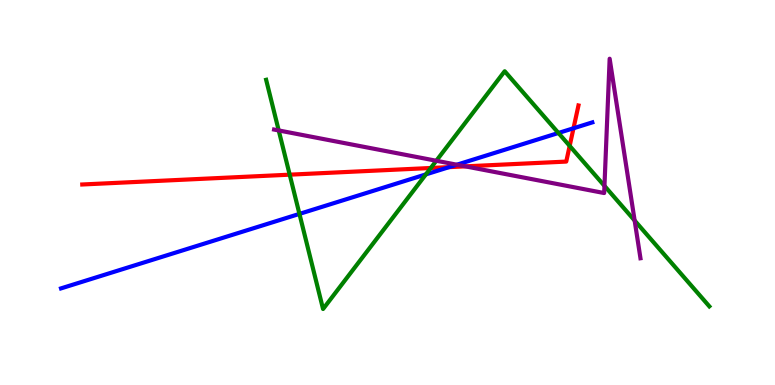[{'lines': ['blue', 'red'], 'intersections': [{'x': 5.8, 'y': 5.66}, {'x': 7.4, 'y': 6.67}]}, {'lines': ['green', 'red'], 'intersections': [{'x': 3.74, 'y': 5.46}, {'x': 5.56, 'y': 5.64}, {'x': 7.35, 'y': 6.21}]}, {'lines': ['purple', 'red'], 'intersections': [{'x': 6.01, 'y': 5.68}]}, {'lines': ['blue', 'green'], 'intersections': [{'x': 3.86, 'y': 4.44}, {'x': 5.5, 'y': 5.47}, {'x': 7.21, 'y': 6.55}]}, {'lines': ['blue', 'purple'], 'intersections': [{'x': 5.89, 'y': 5.72}]}, {'lines': ['green', 'purple'], 'intersections': [{'x': 3.6, 'y': 6.61}, {'x': 5.63, 'y': 5.82}, {'x': 7.8, 'y': 5.17}, {'x': 8.19, 'y': 4.27}]}]